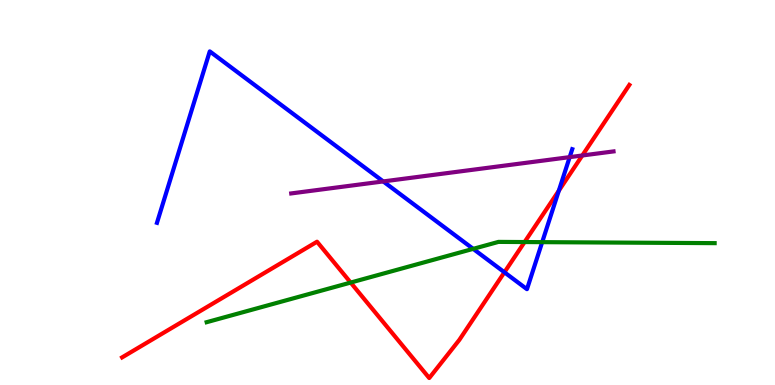[{'lines': ['blue', 'red'], 'intersections': [{'x': 6.51, 'y': 2.93}, {'x': 7.21, 'y': 5.05}]}, {'lines': ['green', 'red'], 'intersections': [{'x': 4.52, 'y': 2.66}, {'x': 6.77, 'y': 3.71}]}, {'lines': ['purple', 'red'], 'intersections': [{'x': 7.51, 'y': 5.96}]}, {'lines': ['blue', 'green'], 'intersections': [{'x': 6.11, 'y': 3.54}, {'x': 7.0, 'y': 3.71}]}, {'lines': ['blue', 'purple'], 'intersections': [{'x': 4.95, 'y': 5.29}, {'x': 7.35, 'y': 5.92}]}, {'lines': ['green', 'purple'], 'intersections': []}]